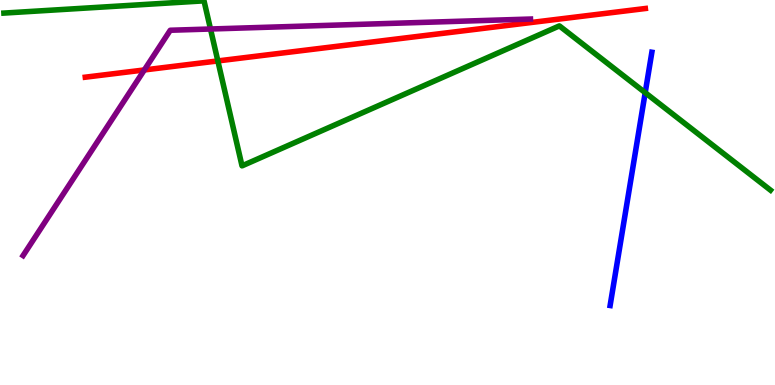[{'lines': ['blue', 'red'], 'intersections': []}, {'lines': ['green', 'red'], 'intersections': [{'x': 2.81, 'y': 8.42}]}, {'lines': ['purple', 'red'], 'intersections': [{'x': 1.86, 'y': 8.18}]}, {'lines': ['blue', 'green'], 'intersections': [{'x': 8.33, 'y': 7.59}]}, {'lines': ['blue', 'purple'], 'intersections': []}, {'lines': ['green', 'purple'], 'intersections': [{'x': 2.72, 'y': 9.25}]}]